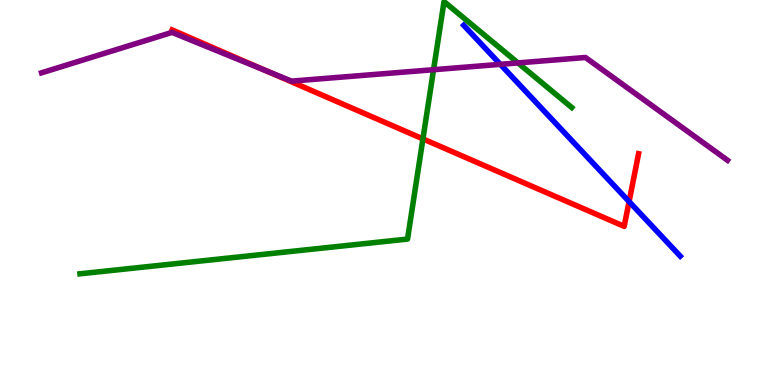[{'lines': ['blue', 'red'], 'intersections': [{'x': 8.12, 'y': 4.76}]}, {'lines': ['green', 'red'], 'intersections': [{'x': 5.46, 'y': 6.39}]}, {'lines': ['purple', 'red'], 'intersections': [{'x': 3.44, 'y': 8.16}]}, {'lines': ['blue', 'green'], 'intersections': []}, {'lines': ['blue', 'purple'], 'intersections': [{'x': 6.46, 'y': 8.33}]}, {'lines': ['green', 'purple'], 'intersections': [{'x': 5.59, 'y': 8.19}, {'x': 6.68, 'y': 8.37}]}]